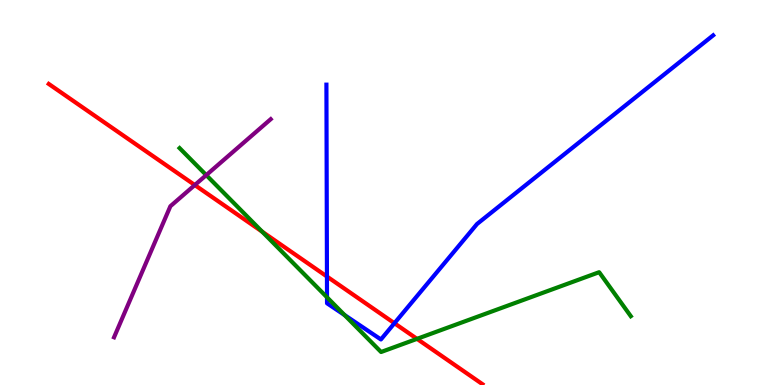[{'lines': ['blue', 'red'], 'intersections': [{'x': 4.22, 'y': 2.82}, {'x': 5.09, 'y': 1.6}]}, {'lines': ['green', 'red'], 'intersections': [{'x': 3.38, 'y': 3.98}, {'x': 5.38, 'y': 1.2}]}, {'lines': ['purple', 'red'], 'intersections': [{'x': 2.51, 'y': 5.19}]}, {'lines': ['blue', 'green'], 'intersections': [{'x': 4.22, 'y': 2.28}, {'x': 4.45, 'y': 1.82}]}, {'lines': ['blue', 'purple'], 'intersections': []}, {'lines': ['green', 'purple'], 'intersections': [{'x': 2.66, 'y': 5.45}]}]